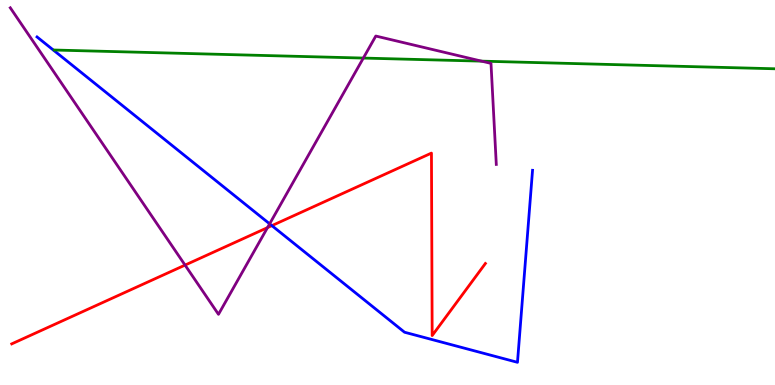[{'lines': ['blue', 'red'], 'intersections': [{'x': 3.51, 'y': 4.14}]}, {'lines': ['green', 'red'], 'intersections': []}, {'lines': ['purple', 'red'], 'intersections': [{'x': 2.39, 'y': 3.11}, {'x': 3.45, 'y': 4.09}]}, {'lines': ['blue', 'green'], 'intersections': []}, {'lines': ['blue', 'purple'], 'intersections': [{'x': 3.48, 'y': 4.19}]}, {'lines': ['green', 'purple'], 'intersections': [{'x': 4.69, 'y': 8.49}, {'x': 6.21, 'y': 8.41}]}]